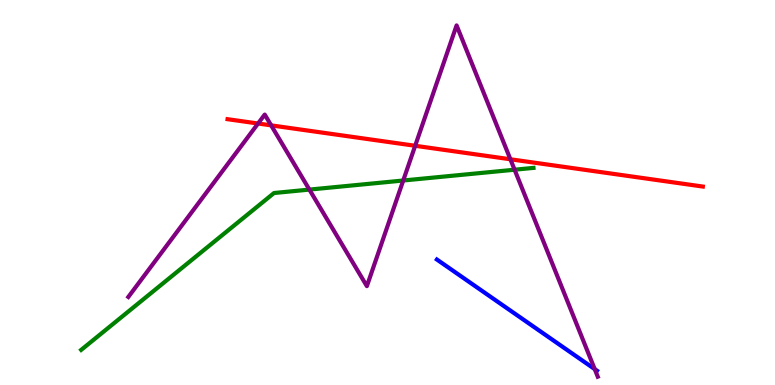[{'lines': ['blue', 'red'], 'intersections': []}, {'lines': ['green', 'red'], 'intersections': []}, {'lines': ['purple', 'red'], 'intersections': [{'x': 3.33, 'y': 6.79}, {'x': 3.5, 'y': 6.74}, {'x': 5.36, 'y': 6.21}, {'x': 6.59, 'y': 5.86}]}, {'lines': ['blue', 'green'], 'intersections': []}, {'lines': ['blue', 'purple'], 'intersections': [{'x': 7.67, 'y': 0.412}]}, {'lines': ['green', 'purple'], 'intersections': [{'x': 3.99, 'y': 5.08}, {'x': 5.2, 'y': 5.31}, {'x': 6.64, 'y': 5.59}]}]